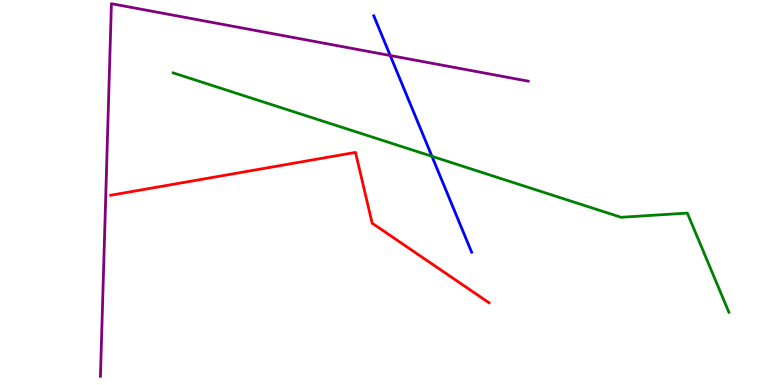[{'lines': ['blue', 'red'], 'intersections': []}, {'lines': ['green', 'red'], 'intersections': []}, {'lines': ['purple', 'red'], 'intersections': []}, {'lines': ['blue', 'green'], 'intersections': [{'x': 5.57, 'y': 5.94}]}, {'lines': ['blue', 'purple'], 'intersections': [{'x': 5.04, 'y': 8.56}]}, {'lines': ['green', 'purple'], 'intersections': []}]